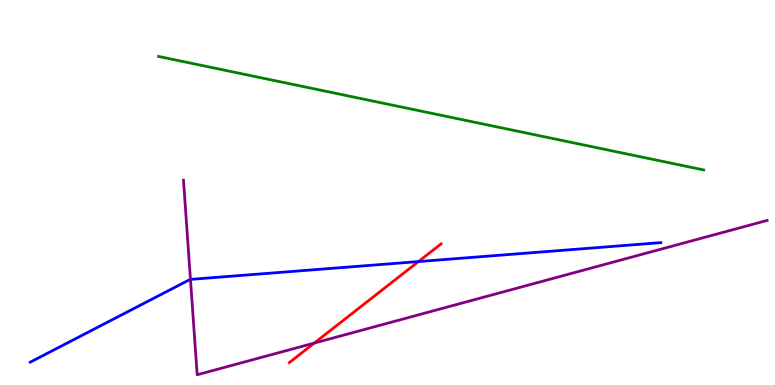[{'lines': ['blue', 'red'], 'intersections': [{'x': 5.4, 'y': 3.21}]}, {'lines': ['green', 'red'], 'intersections': []}, {'lines': ['purple', 'red'], 'intersections': [{'x': 4.06, 'y': 1.09}]}, {'lines': ['blue', 'green'], 'intersections': []}, {'lines': ['blue', 'purple'], 'intersections': [{'x': 2.46, 'y': 2.74}]}, {'lines': ['green', 'purple'], 'intersections': []}]